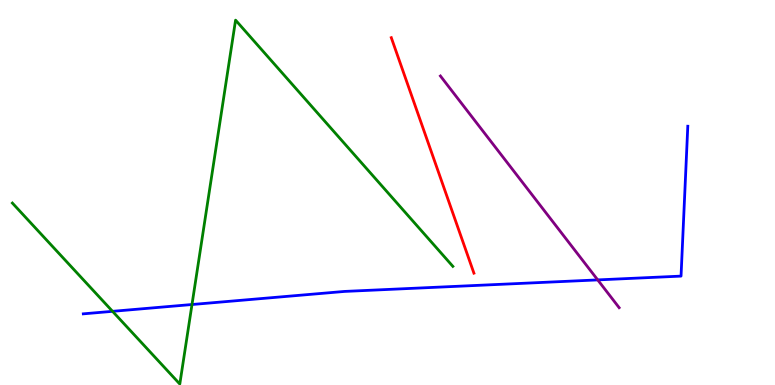[{'lines': ['blue', 'red'], 'intersections': []}, {'lines': ['green', 'red'], 'intersections': []}, {'lines': ['purple', 'red'], 'intersections': []}, {'lines': ['blue', 'green'], 'intersections': [{'x': 1.45, 'y': 1.91}, {'x': 2.48, 'y': 2.09}]}, {'lines': ['blue', 'purple'], 'intersections': [{'x': 7.71, 'y': 2.73}]}, {'lines': ['green', 'purple'], 'intersections': []}]